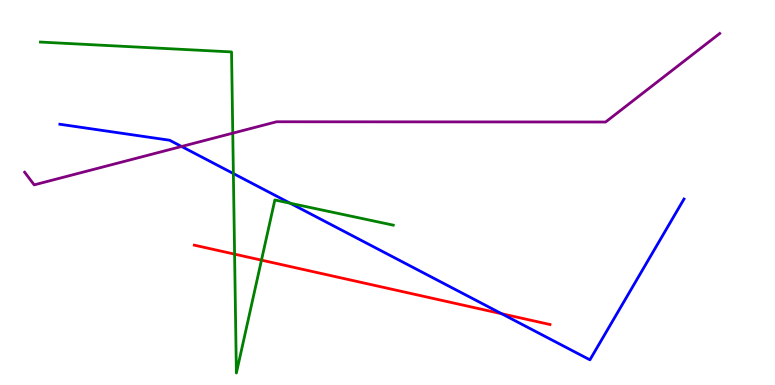[{'lines': ['blue', 'red'], 'intersections': [{'x': 6.47, 'y': 1.85}]}, {'lines': ['green', 'red'], 'intersections': [{'x': 3.03, 'y': 3.4}, {'x': 3.37, 'y': 3.24}]}, {'lines': ['purple', 'red'], 'intersections': []}, {'lines': ['blue', 'green'], 'intersections': [{'x': 3.01, 'y': 5.49}, {'x': 3.74, 'y': 4.72}]}, {'lines': ['blue', 'purple'], 'intersections': [{'x': 2.34, 'y': 6.2}]}, {'lines': ['green', 'purple'], 'intersections': [{'x': 3.0, 'y': 6.54}]}]